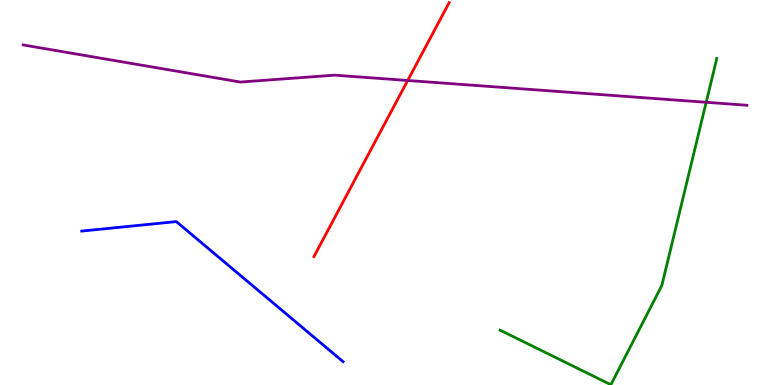[{'lines': ['blue', 'red'], 'intersections': []}, {'lines': ['green', 'red'], 'intersections': []}, {'lines': ['purple', 'red'], 'intersections': [{'x': 5.26, 'y': 7.91}]}, {'lines': ['blue', 'green'], 'intersections': []}, {'lines': ['blue', 'purple'], 'intersections': []}, {'lines': ['green', 'purple'], 'intersections': [{'x': 9.11, 'y': 7.34}]}]